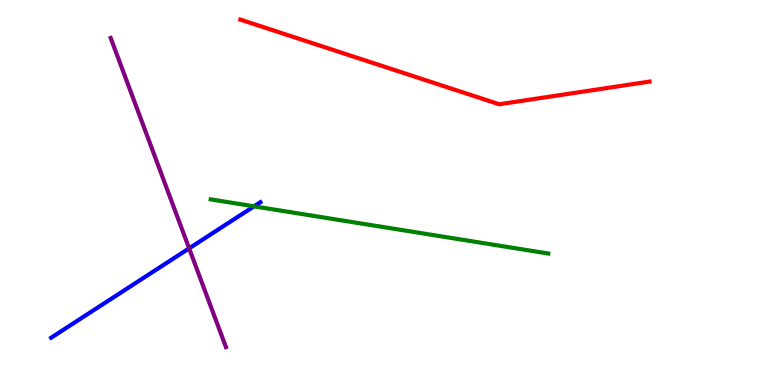[{'lines': ['blue', 'red'], 'intersections': []}, {'lines': ['green', 'red'], 'intersections': []}, {'lines': ['purple', 'red'], 'intersections': []}, {'lines': ['blue', 'green'], 'intersections': [{'x': 3.28, 'y': 4.64}]}, {'lines': ['blue', 'purple'], 'intersections': [{'x': 2.44, 'y': 3.55}]}, {'lines': ['green', 'purple'], 'intersections': []}]